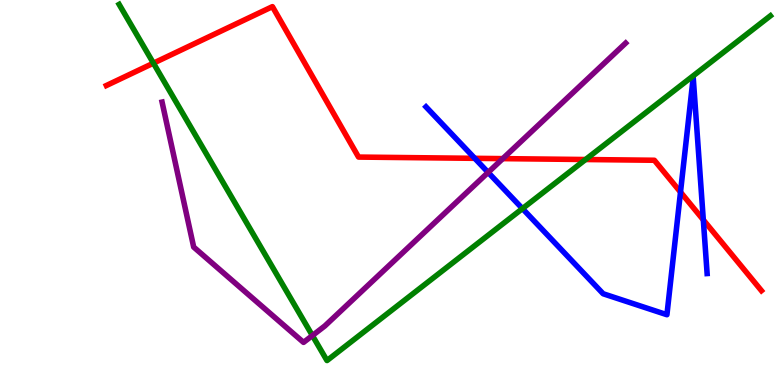[{'lines': ['blue', 'red'], 'intersections': [{'x': 6.13, 'y': 5.89}, {'x': 8.78, 'y': 5.01}, {'x': 9.08, 'y': 4.29}]}, {'lines': ['green', 'red'], 'intersections': [{'x': 1.98, 'y': 8.36}, {'x': 7.56, 'y': 5.86}]}, {'lines': ['purple', 'red'], 'intersections': [{'x': 6.49, 'y': 5.88}]}, {'lines': ['blue', 'green'], 'intersections': [{'x': 6.74, 'y': 4.58}]}, {'lines': ['blue', 'purple'], 'intersections': [{'x': 6.3, 'y': 5.52}]}, {'lines': ['green', 'purple'], 'intersections': [{'x': 4.03, 'y': 1.28}]}]